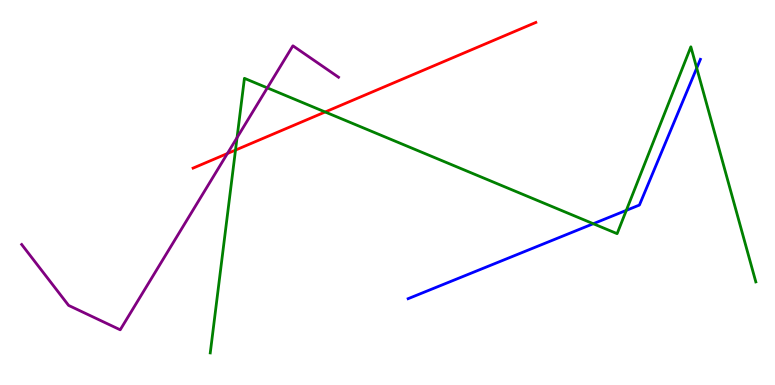[{'lines': ['blue', 'red'], 'intersections': []}, {'lines': ['green', 'red'], 'intersections': [{'x': 3.04, 'y': 6.1}, {'x': 4.2, 'y': 7.09}]}, {'lines': ['purple', 'red'], 'intersections': [{'x': 2.93, 'y': 6.01}]}, {'lines': ['blue', 'green'], 'intersections': [{'x': 7.66, 'y': 4.19}, {'x': 8.08, 'y': 4.54}, {'x': 8.99, 'y': 8.23}]}, {'lines': ['blue', 'purple'], 'intersections': []}, {'lines': ['green', 'purple'], 'intersections': [{'x': 3.06, 'y': 6.42}, {'x': 3.45, 'y': 7.72}]}]